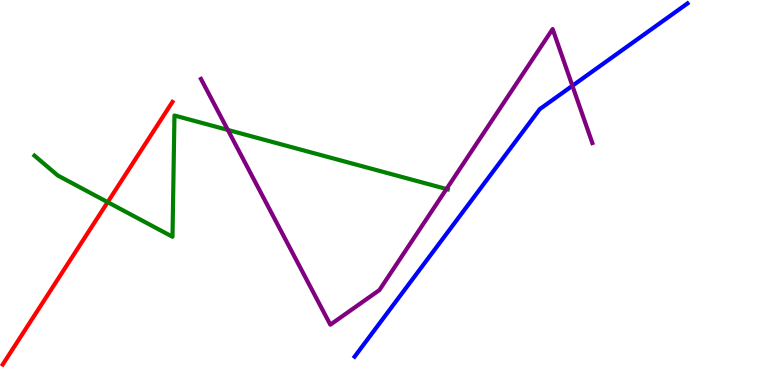[{'lines': ['blue', 'red'], 'intersections': []}, {'lines': ['green', 'red'], 'intersections': [{'x': 1.39, 'y': 4.75}]}, {'lines': ['purple', 'red'], 'intersections': []}, {'lines': ['blue', 'green'], 'intersections': []}, {'lines': ['blue', 'purple'], 'intersections': [{'x': 7.39, 'y': 7.77}]}, {'lines': ['green', 'purple'], 'intersections': [{'x': 2.94, 'y': 6.63}, {'x': 5.76, 'y': 5.09}]}]